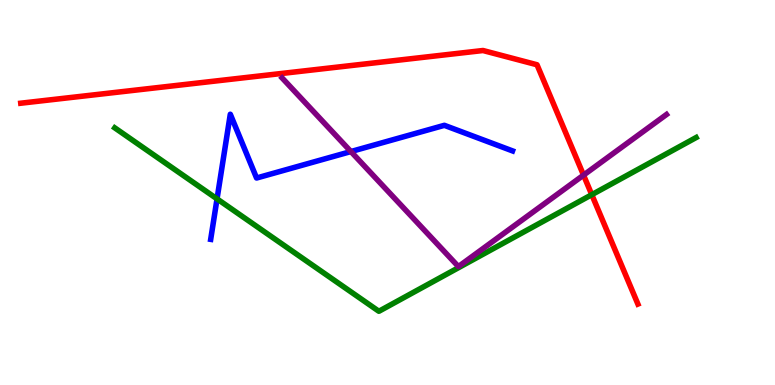[{'lines': ['blue', 'red'], 'intersections': []}, {'lines': ['green', 'red'], 'intersections': [{'x': 7.64, 'y': 4.94}]}, {'lines': ['purple', 'red'], 'intersections': [{'x': 7.53, 'y': 5.45}]}, {'lines': ['blue', 'green'], 'intersections': [{'x': 2.8, 'y': 4.83}]}, {'lines': ['blue', 'purple'], 'intersections': [{'x': 4.53, 'y': 6.06}]}, {'lines': ['green', 'purple'], 'intersections': []}]